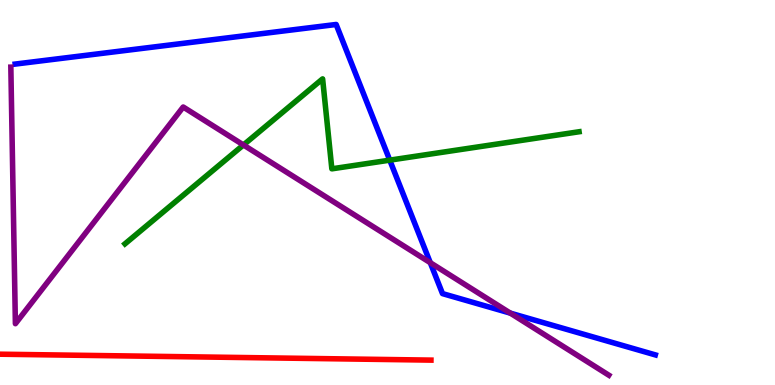[{'lines': ['blue', 'red'], 'intersections': []}, {'lines': ['green', 'red'], 'intersections': []}, {'lines': ['purple', 'red'], 'intersections': []}, {'lines': ['blue', 'green'], 'intersections': [{'x': 5.03, 'y': 5.84}]}, {'lines': ['blue', 'purple'], 'intersections': [{'x': 5.55, 'y': 3.18}, {'x': 6.59, 'y': 1.87}]}, {'lines': ['green', 'purple'], 'intersections': [{'x': 3.14, 'y': 6.23}]}]